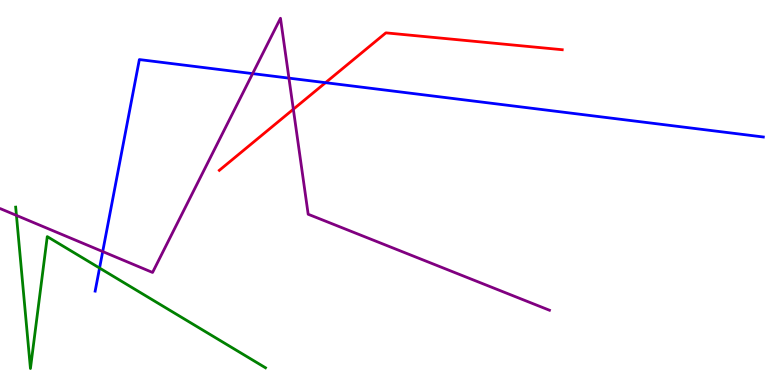[{'lines': ['blue', 'red'], 'intersections': [{'x': 4.2, 'y': 7.85}]}, {'lines': ['green', 'red'], 'intersections': []}, {'lines': ['purple', 'red'], 'intersections': [{'x': 3.79, 'y': 7.16}]}, {'lines': ['blue', 'green'], 'intersections': [{'x': 1.28, 'y': 3.04}]}, {'lines': ['blue', 'purple'], 'intersections': [{'x': 1.33, 'y': 3.47}, {'x': 3.26, 'y': 8.09}, {'x': 3.73, 'y': 7.97}]}, {'lines': ['green', 'purple'], 'intersections': [{'x': 0.212, 'y': 4.41}]}]